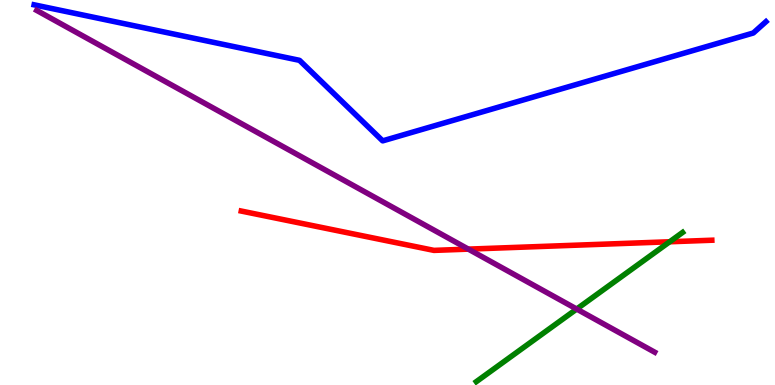[{'lines': ['blue', 'red'], 'intersections': []}, {'lines': ['green', 'red'], 'intersections': [{'x': 8.64, 'y': 3.72}]}, {'lines': ['purple', 'red'], 'intersections': [{'x': 6.04, 'y': 3.53}]}, {'lines': ['blue', 'green'], 'intersections': []}, {'lines': ['blue', 'purple'], 'intersections': []}, {'lines': ['green', 'purple'], 'intersections': [{'x': 7.44, 'y': 1.97}]}]